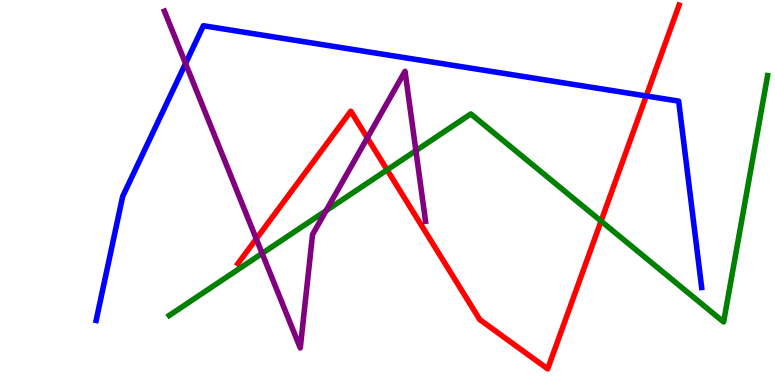[{'lines': ['blue', 'red'], 'intersections': [{'x': 8.34, 'y': 7.51}]}, {'lines': ['green', 'red'], 'intersections': [{'x': 4.99, 'y': 5.59}, {'x': 7.76, 'y': 4.26}]}, {'lines': ['purple', 'red'], 'intersections': [{'x': 3.31, 'y': 3.8}, {'x': 4.74, 'y': 6.42}]}, {'lines': ['blue', 'green'], 'intersections': []}, {'lines': ['blue', 'purple'], 'intersections': [{'x': 2.39, 'y': 8.35}]}, {'lines': ['green', 'purple'], 'intersections': [{'x': 3.38, 'y': 3.42}, {'x': 4.21, 'y': 4.53}, {'x': 5.37, 'y': 6.09}]}]